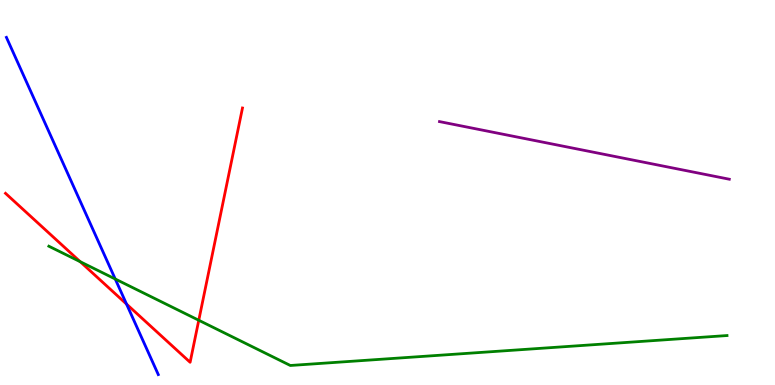[{'lines': ['blue', 'red'], 'intersections': [{'x': 1.63, 'y': 2.1}]}, {'lines': ['green', 'red'], 'intersections': [{'x': 1.04, 'y': 3.2}, {'x': 2.56, 'y': 1.68}]}, {'lines': ['purple', 'red'], 'intersections': []}, {'lines': ['blue', 'green'], 'intersections': [{'x': 1.49, 'y': 2.75}]}, {'lines': ['blue', 'purple'], 'intersections': []}, {'lines': ['green', 'purple'], 'intersections': []}]